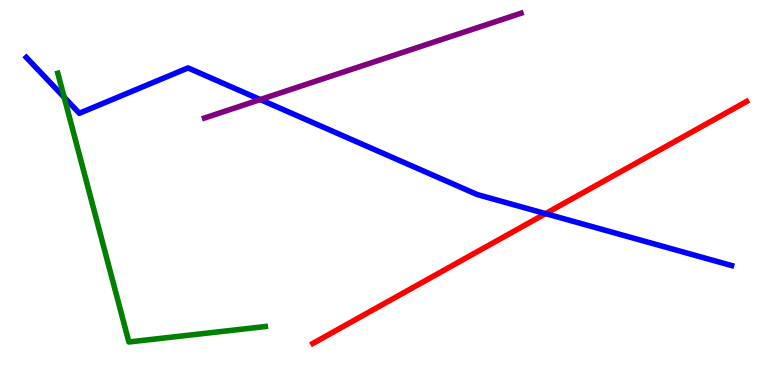[{'lines': ['blue', 'red'], 'intersections': [{'x': 7.04, 'y': 4.45}]}, {'lines': ['green', 'red'], 'intersections': []}, {'lines': ['purple', 'red'], 'intersections': []}, {'lines': ['blue', 'green'], 'intersections': [{'x': 0.828, 'y': 7.47}]}, {'lines': ['blue', 'purple'], 'intersections': [{'x': 3.36, 'y': 7.41}]}, {'lines': ['green', 'purple'], 'intersections': []}]